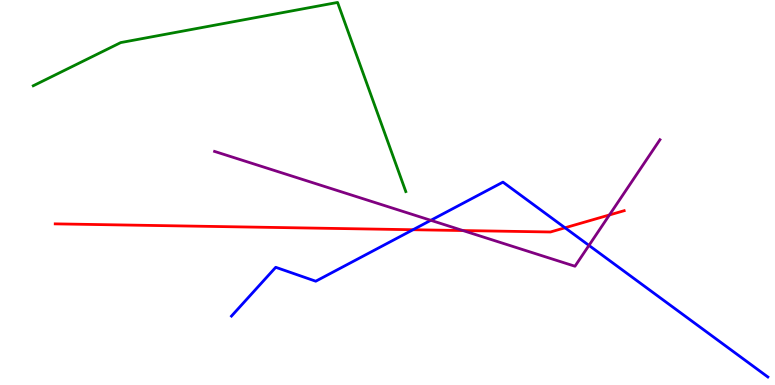[{'lines': ['blue', 'red'], 'intersections': [{'x': 5.33, 'y': 4.03}, {'x': 7.29, 'y': 4.08}]}, {'lines': ['green', 'red'], 'intersections': []}, {'lines': ['purple', 'red'], 'intersections': [{'x': 5.97, 'y': 4.01}, {'x': 7.86, 'y': 4.42}]}, {'lines': ['blue', 'green'], 'intersections': []}, {'lines': ['blue', 'purple'], 'intersections': [{'x': 5.56, 'y': 4.28}, {'x': 7.6, 'y': 3.63}]}, {'lines': ['green', 'purple'], 'intersections': []}]